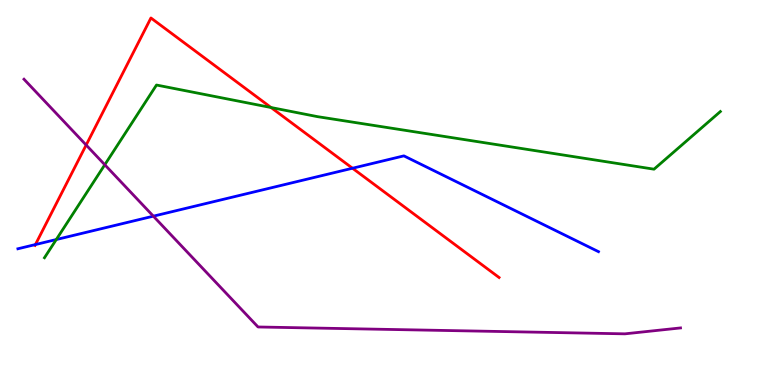[{'lines': ['blue', 'red'], 'intersections': [{'x': 0.457, 'y': 3.65}, {'x': 4.55, 'y': 5.63}]}, {'lines': ['green', 'red'], 'intersections': [{'x': 3.5, 'y': 7.21}]}, {'lines': ['purple', 'red'], 'intersections': [{'x': 1.11, 'y': 6.23}]}, {'lines': ['blue', 'green'], 'intersections': [{'x': 0.726, 'y': 3.78}]}, {'lines': ['blue', 'purple'], 'intersections': [{'x': 1.98, 'y': 4.39}]}, {'lines': ['green', 'purple'], 'intersections': [{'x': 1.35, 'y': 5.72}]}]